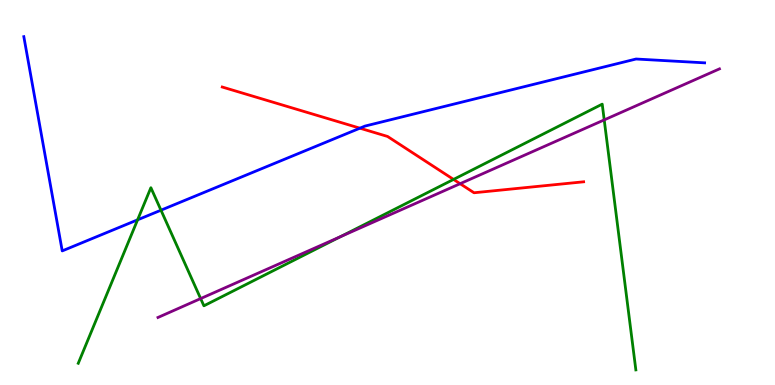[{'lines': ['blue', 'red'], 'intersections': [{'x': 4.64, 'y': 6.67}]}, {'lines': ['green', 'red'], 'intersections': [{'x': 5.85, 'y': 5.34}]}, {'lines': ['purple', 'red'], 'intersections': [{'x': 5.94, 'y': 5.23}]}, {'lines': ['blue', 'green'], 'intersections': [{'x': 1.78, 'y': 4.29}, {'x': 2.08, 'y': 4.54}]}, {'lines': ['blue', 'purple'], 'intersections': []}, {'lines': ['green', 'purple'], 'intersections': [{'x': 2.59, 'y': 2.24}, {'x': 4.39, 'y': 3.85}, {'x': 7.8, 'y': 6.89}]}]